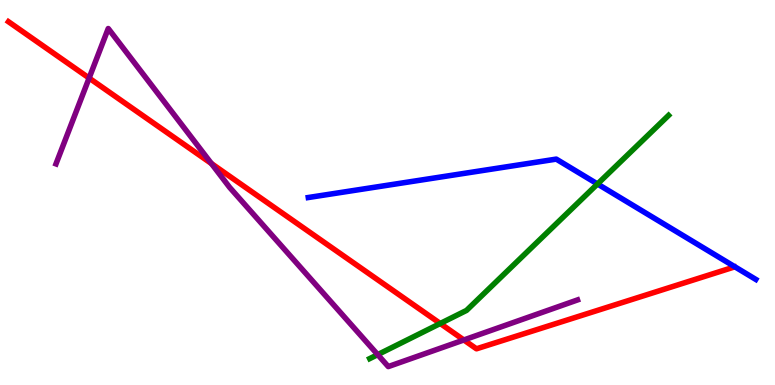[{'lines': ['blue', 'red'], 'intersections': []}, {'lines': ['green', 'red'], 'intersections': [{'x': 5.68, 'y': 1.6}]}, {'lines': ['purple', 'red'], 'intersections': [{'x': 1.15, 'y': 7.97}, {'x': 2.73, 'y': 5.75}, {'x': 5.99, 'y': 1.17}]}, {'lines': ['blue', 'green'], 'intersections': [{'x': 7.71, 'y': 5.22}]}, {'lines': ['blue', 'purple'], 'intersections': []}, {'lines': ['green', 'purple'], 'intersections': [{'x': 4.87, 'y': 0.789}]}]